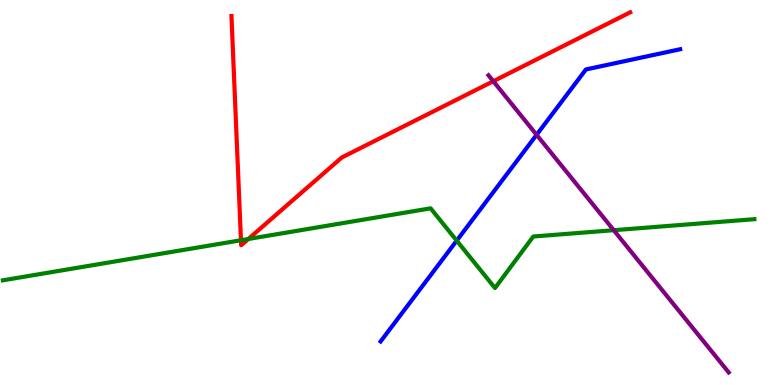[{'lines': ['blue', 'red'], 'intersections': []}, {'lines': ['green', 'red'], 'intersections': [{'x': 3.11, 'y': 3.76}, {'x': 3.2, 'y': 3.79}]}, {'lines': ['purple', 'red'], 'intersections': [{'x': 6.37, 'y': 7.89}]}, {'lines': ['blue', 'green'], 'intersections': [{'x': 5.89, 'y': 3.75}]}, {'lines': ['blue', 'purple'], 'intersections': [{'x': 6.92, 'y': 6.5}]}, {'lines': ['green', 'purple'], 'intersections': [{'x': 7.92, 'y': 4.02}]}]